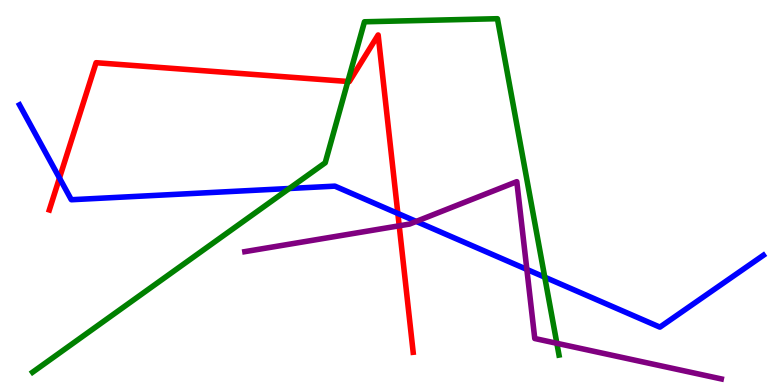[{'lines': ['blue', 'red'], 'intersections': [{'x': 0.767, 'y': 5.38}, {'x': 5.13, 'y': 4.46}]}, {'lines': ['green', 'red'], 'intersections': [{'x': 4.49, 'y': 7.88}]}, {'lines': ['purple', 'red'], 'intersections': [{'x': 5.15, 'y': 4.14}]}, {'lines': ['blue', 'green'], 'intersections': [{'x': 3.73, 'y': 5.1}, {'x': 7.03, 'y': 2.8}]}, {'lines': ['blue', 'purple'], 'intersections': [{'x': 5.37, 'y': 4.25}, {'x': 6.8, 'y': 3.0}]}, {'lines': ['green', 'purple'], 'intersections': [{'x': 7.19, 'y': 1.08}]}]